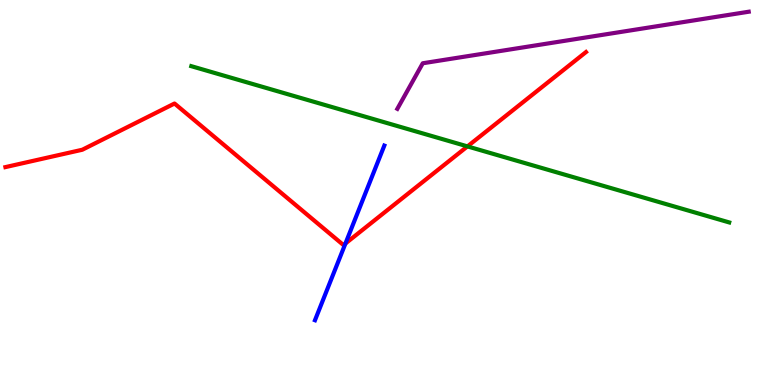[{'lines': ['blue', 'red'], 'intersections': [{'x': 4.46, 'y': 3.68}]}, {'lines': ['green', 'red'], 'intersections': [{'x': 6.03, 'y': 6.2}]}, {'lines': ['purple', 'red'], 'intersections': []}, {'lines': ['blue', 'green'], 'intersections': []}, {'lines': ['blue', 'purple'], 'intersections': []}, {'lines': ['green', 'purple'], 'intersections': []}]